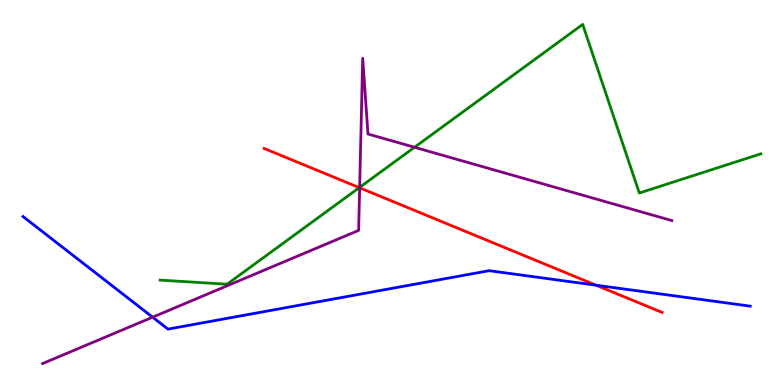[{'lines': ['blue', 'red'], 'intersections': [{'x': 7.69, 'y': 2.59}]}, {'lines': ['green', 'red'], 'intersections': [{'x': 4.64, 'y': 5.13}]}, {'lines': ['purple', 'red'], 'intersections': [{'x': 4.64, 'y': 5.12}]}, {'lines': ['blue', 'green'], 'intersections': []}, {'lines': ['blue', 'purple'], 'intersections': [{'x': 1.97, 'y': 1.76}]}, {'lines': ['green', 'purple'], 'intersections': [{'x': 4.64, 'y': 5.13}, {'x': 5.35, 'y': 6.17}]}]